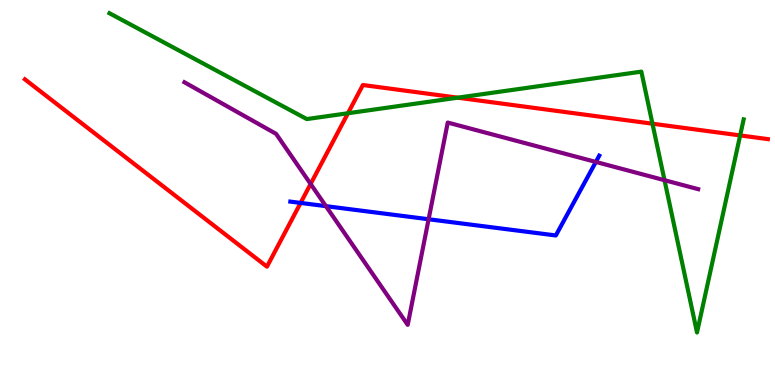[{'lines': ['blue', 'red'], 'intersections': [{'x': 3.88, 'y': 4.73}]}, {'lines': ['green', 'red'], 'intersections': [{'x': 4.49, 'y': 7.06}, {'x': 5.91, 'y': 7.46}, {'x': 8.42, 'y': 6.79}, {'x': 9.55, 'y': 6.48}]}, {'lines': ['purple', 'red'], 'intersections': [{'x': 4.01, 'y': 5.22}]}, {'lines': ['blue', 'green'], 'intersections': []}, {'lines': ['blue', 'purple'], 'intersections': [{'x': 4.21, 'y': 4.65}, {'x': 5.53, 'y': 4.31}, {'x': 7.69, 'y': 5.79}]}, {'lines': ['green', 'purple'], 'intersections': [{'x': 8.57, 'y': 5.32}]}]